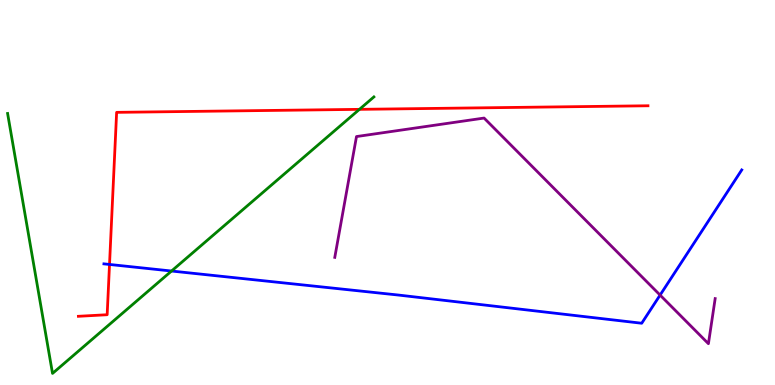[{'lines': ['blue', 'red'], 'intersections': [{'x': 1.41, 'y': 3.13}]}, {'lines': ['green', 'red'], 'intersections': [{'x': 4.64, 'y': 7.16}]}, {'lines': ['purple', 'red'], 'intersections': []}, {'lines': ['blue', 'green'], 'intersections': [{'x': 2.21, 'y': 2.96}]}, {'lines': ['blue', 'purple'], 'intersections': [{'x': 8.52, 'y': 2.34}]}, {'lines': ['green', 'purple'], 'intersections': []}]